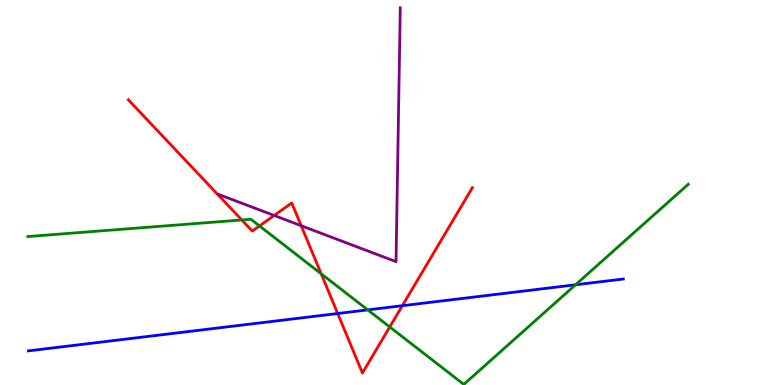[{'lines': ['blue', 'red'], 'intersections': [{'x': 4.36, 'y': 1.86}, {'x': 5.19, 'y': 2.06}]}, {'lines': ['green', 'red'], 'intersections': [{'x': 3.12, 'y': 4.29}, {'x': 3.35, 'y': 4.13}, {'x': 4.14, 'y': 2.89}, {'x': 5.03, 'y': 1.51}]}, {'lines': ['purple', 'red'], 'intersections': [{'x': 3.54, 'y': 4.4}, {'x': 3.89, 'y': 4.14}]}, {'lines': ['blue', 'green'], 'intersections': [{'x': 4.75, 'y': 1.95}, {'x': 7.43, 'y': 2.6}]}, {'lines': ['blue', 'purple'], 'intersections': []}, {'lines': ['green', 'purple'], 'intersections': []}]